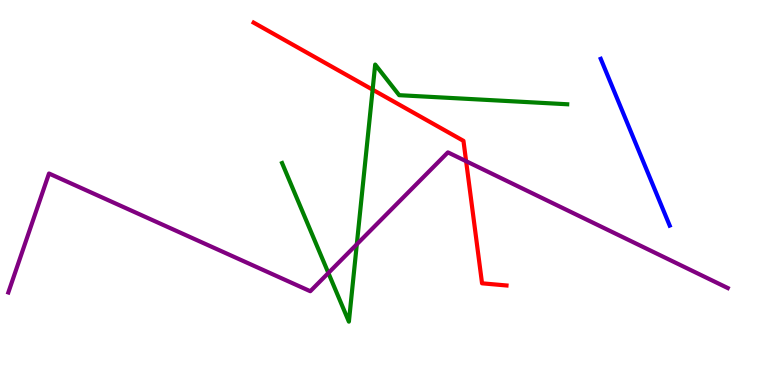[{'lines': ['blue', 'red'], 'intersections': []}, {'lines': ['green', 'red'], 'intersections': [{'x': 4.81, 'y': 7.67}]}, {'lines': ['purple', 'red'], 'intersections': [{'x': 6.01, 'y': 5.81}]}, {'lines': ['blue', 'green'], 'intersections': []}, {'lines': ['blue', 'purple'], 'intersections': []}, {'lines': ['green', 'purple'], 'intersections': [{'x': 4.24, 'y': 2.91}, {'x': 4.6, 'y': 3.65}]}]